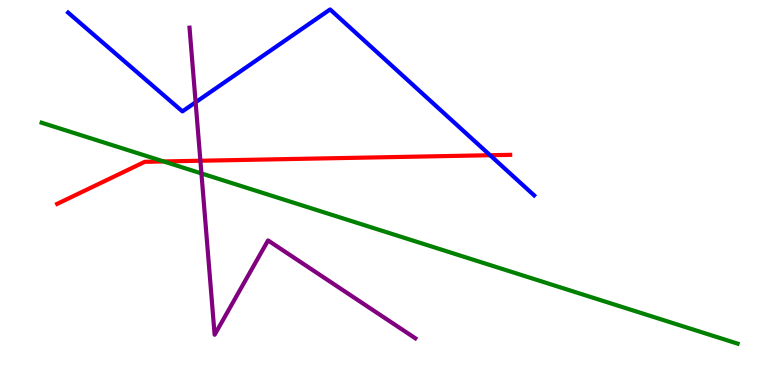[{'lines': ['blue', 'red'], 'intersections': [{'x': 6.32, 'y': 5.97}]}, {'lines': ['green', 'red'], 'intersections': [{'x': 2.11, 'y': 5.81}]}, {'lines': ['purple', 'red'], 'intersections': [{'x': 2.59, 'y': 5.82}]}, {'lines': ['blue', 'green'], 'intersections': []}, {'lines': ['blue', 'purple'], 'intersections': [{'x': 2.52, 'y': 7.34}]}, {'lines': ['green', 'purple'], 'intersections': [{'x': 2.6, 'y': 5.5}]}]